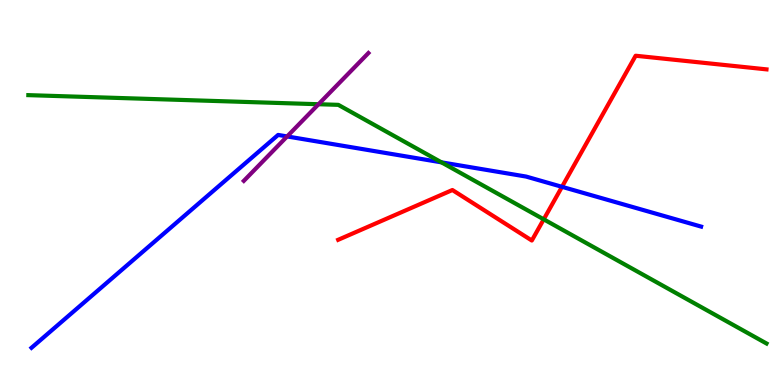[{'lines': ['blue', 'red'], 'intersections': [{'x': 7.25, 'y': 5.15}]}, {'lines': ['green', 'red'], 'intersections': [{'x': 7.02, 'y': 4.3}]}, {'lines': ['purple', 'red'], 'intersections': []}, {'lines': ['blue', 'green'], 'intersections': [{'x': 5.7, 'y': 5.78}]}, {'lines': ['blue', 'purple'], 'intersections': [{'x': 3.7, 'y': 6.46}]}, {'lines': ['green', 'purple'], 'intersections': [{'x': 4.11, 'y': 7.29}]}]